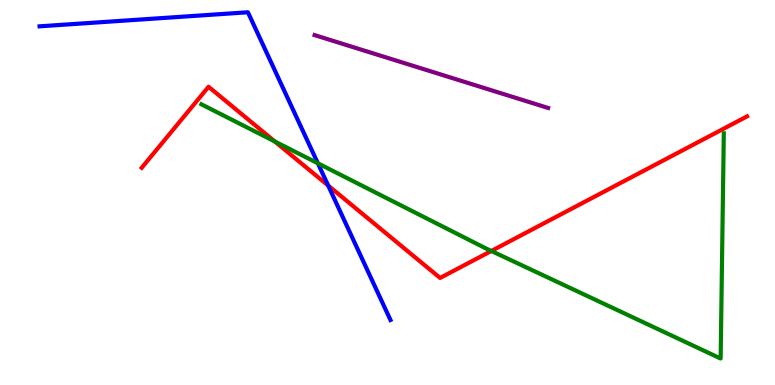[{'lines': ['blue', 'red'], 'intersections': [{'x': 4.23, 'y': 5.18}]}, {'lines': ['green', 'red'], 'intersections': [{'x': 3.55, 'y': 6.32}, {'x': 6.34, 'y': 3.48}]}, {'lines': ['purple', 'red'], 'intersections': []}, {'lines': ['blue', 'green'], 'intersections': [{'x': 4.1, 'y': 5.76}]}, {'lines': ['blue', 'purple'], 'intersections': []}, {'lines': ['green', 'purple'], 'intersections': []}]